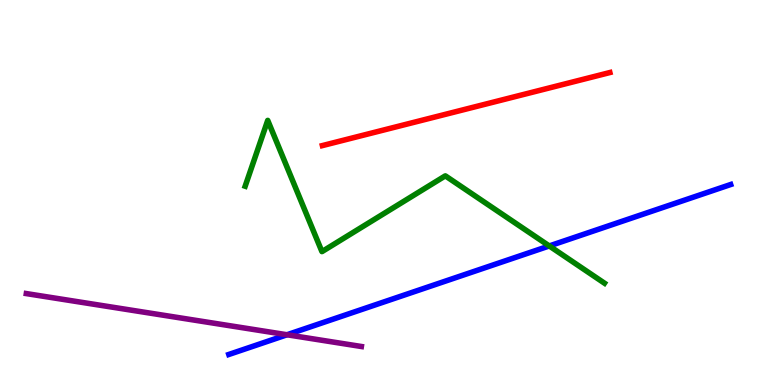[{'lines': ['blue', 'red'], 'intersections': []}, {'lines': ['green', 'red'], 'intersections': []}, {'lines': ['purple', 'red'], 'intersections': []}, {'lines': ['blue', 'green'], 'intersections': [{'x': 7.09, 'y': 3.61}]}, {'lines': ['blue', 'purple'], 'intersections': [{'x': 3.7, 'y': 1.3}]}, {'lines': ['green', 'purple'], 'intersections': []}]